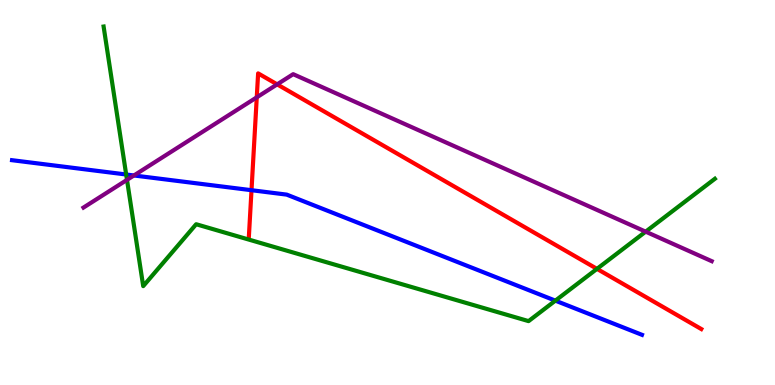[{'lines': ['blue', 'red'], 'intersections': [{'x': 3.25, 'y': 5.06}]}, {'lines': ['green', 'red'], 'intersections': [{'x': 7.7, 'y': 3.02}]}, {'lines': ['purple', 'red'], 'intersections': [{'x': 3.31, 'y': 7.47}, {'x': 3.58, 'y': 7.81}]}, {'lines': ['blue', 'green'], 'intersections': [{'x': 1.63, 'y': 5.47}, {'x': 7.17, 'y': 2.19}]}, {'lines': ['blue', 'purple'], 'intersections': [{'x': 1.73, 'y': 5.44}]}, {'lines': ['green', 'purple'], 'intersections': [{'x': 1.64, 'y': 5.33}, {'x': 8.33, 'y': 3.98}]}]